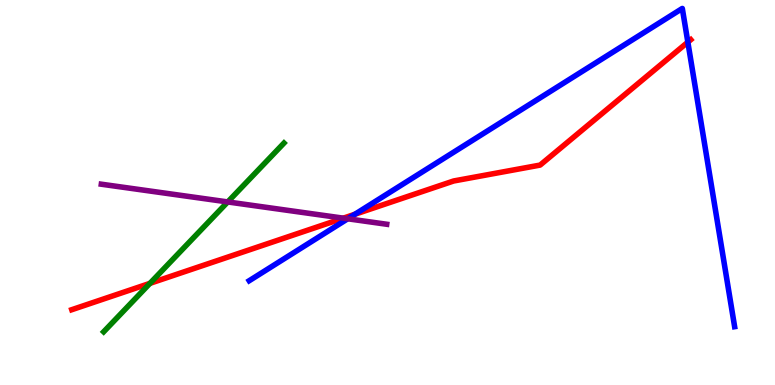[{'lines': ['blue', 'red'], 'intersections': [{'x': 4.58, 'y': 4.43}, {'x': 8.88, 'y': 8.91}]}, {'lines': ['green', 'red'], 'intersections': [{'x': 1.93, 'y': 2.64}]}, {'lines': ['purple', 'red'], 'intersections': [{'x': 4.43, 'y': 4.33}]}, {'lines': ['blue', 'green'], 'intersections': []}, {'lines': ['blue', 'purple'], 'intersections': [{'x': 4.49, 'y': 4.32}]}, {'lines': ['green', 'purple'], 'intersections': [{'x': 2.94, 'y': 4.75}]}]